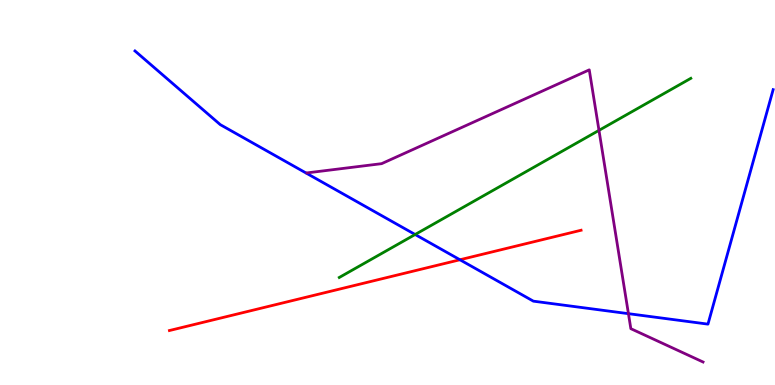[{'lines': ['blue', 'red'], 'intersections': [{'x': 5.93, 'y': 3.25}]}, {'lines': ['green', 'red'], 'intersections': []}, {'lines': ['purple', 'red'], 'intersections': []}, {'lines': ['blue', 'green'], 'intersections': [{'x': 5.36, 'y': 3.91}]}, {'lines': ['blue', 'purple'], 'intersections': [{'x': 8.11, 'y': 1.85}]}, {'lines': ['green', 'purple'], 'intersections': [{'x': 7.73, 'y': 6.61}]}]